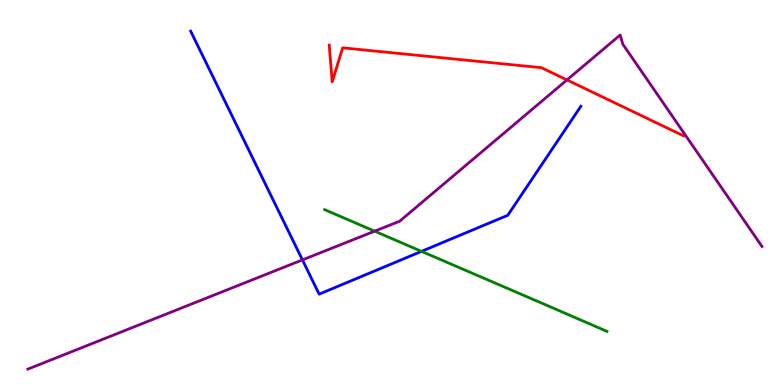[{'lines': ['blue', 'red'], 'intersections': []}, {'lines': ['green', 'red'], 'intersections': []}, {'lines': ['purple', 'red'], 'intersections': [{'x': 7.32, 'y': 7.92}]}, {'lines': ['blue', 'green'], 'intersections': [{'x': 5.44, 'y': 3.47}]}, {'lines': ['blue', 'purple'], 'intersections': [{'x': 3.9, 'y': 3.25}]}, {'lines': ['green', 'purple'], 'intersections': [{'x': 4.83, 'y': 4.0}]}]